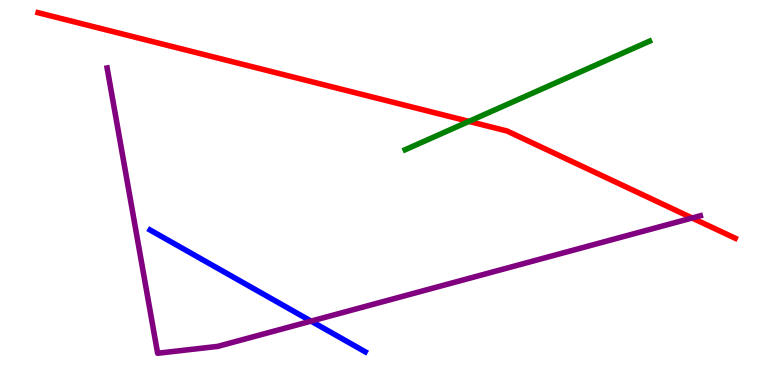[{'lines': ['blue', 'red'], 'intersections': []}, {'lines': ['green', 'red'], 'intersections': [{'x': 6.05, 'y': 6.85}]}, {'lines': ['purple', 'red'], 'intersections': [{'x': 8.93, 'y': 4.34}]}, {'lines': ['blue', 'green'], 'intersections': []}, {'lines': ['blue', 'purple'], 'intersections': [{'x': 4.01, 'y': 1.66}]}, {'lines': ['green', 'purple'], 'intersections': []}]